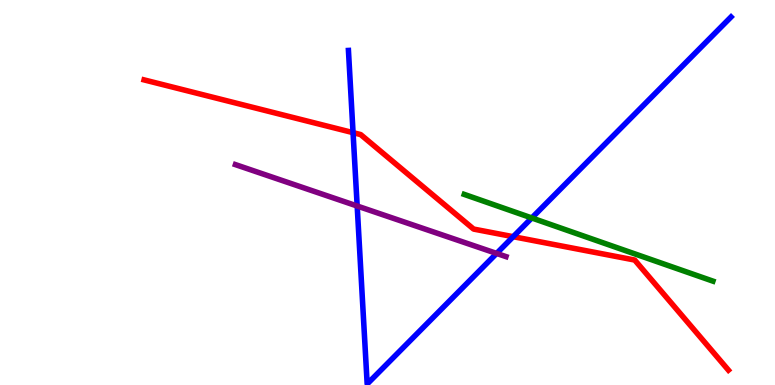[{'lines': ['blue', 'red'], 'intersections': [{'x': 4.56, 'y': 6.55}, {'x': 6.62, 'y': 3.85}]}, {'lines': ['green', 'red'], 'intersections': []}, {'lines': ['purple', 'red'], 'intersections': []}, {'lines': ['blue', 'green'], 'intersections': [{'x': 6.86, 'y': 4.34}]}, {'lines': ['blue', 'purple'], 'intersections': [{'x': 4.61, 'y': 4.65}, {'x': 6.41, 'y': 3.42}]}, {'lines': ['green', 'purple'], 'intersections': []}]